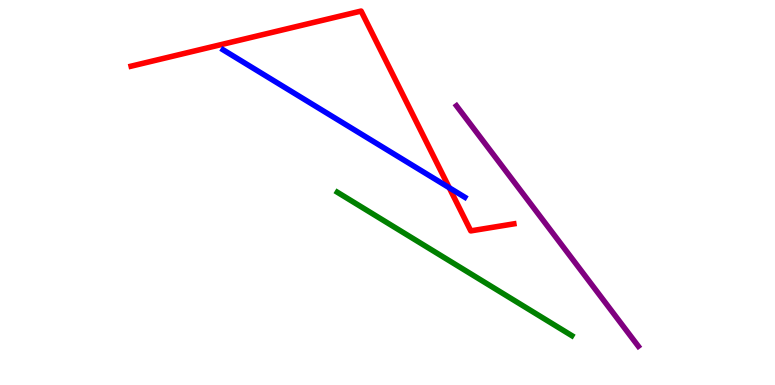[{'lines': ['blue', 'red'], 'intersections': [{'x': 5.8, 'y': 5.12}]}, {'lines': ['green', 'red'], 'intersections': []}, {'lines': ['purple', 'red'], 'intersections': []}, {'lines': ['blue', 'green'], 'intersections': []}, {'lines': ['blue', 'purple'], 'intersections': []}, {'lines': ['green', 'purple'], 'intersections': []}]